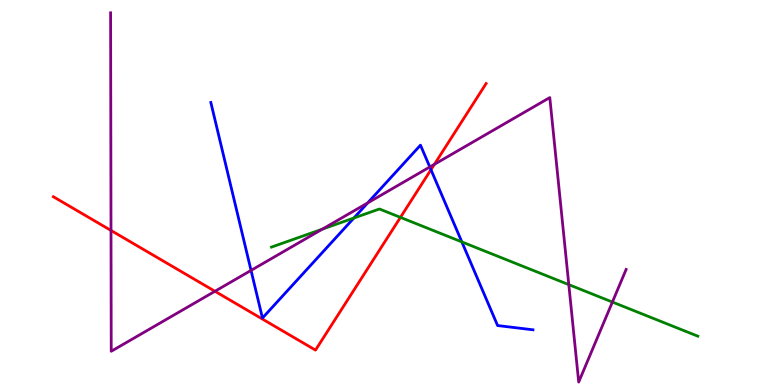[{'lines': ['blue', 'red'], 'intersections': [{'x': 5.56, 'y': 5.59}]}, {'lines': ['green', 'red'], 'intersections': [{'x': 5.17, 'y': 4.35}]}, {'lines': ['purple', 'red'], 'intersections': [{'x': 1.43, 'y': 4.01}, {'x': 2.77, 'y': 2.43}, {'x': 5.61, 'y': 5.73}]}, {'lines': ['blue', 'green'], 'intersections': [{'x': 4.57, 'y': 4.34}, {'x': 5.96, 'y': 3.72}]}, {'lines': ['blue', 'purple'], 'intersections': [{'x': 3.24, 'y': 2.98}, {'x': 4.74, 'y': 4.73}, {'x': 5.55, 'y': 5.66}]}, {'lines': ['green', 'purple'], 'intersections': [{'x': 4.16, 'y': 4.05}, {'x': 7.34, 'y': 2.61}, {'x': 7.9, 'y': 2.15}]}]